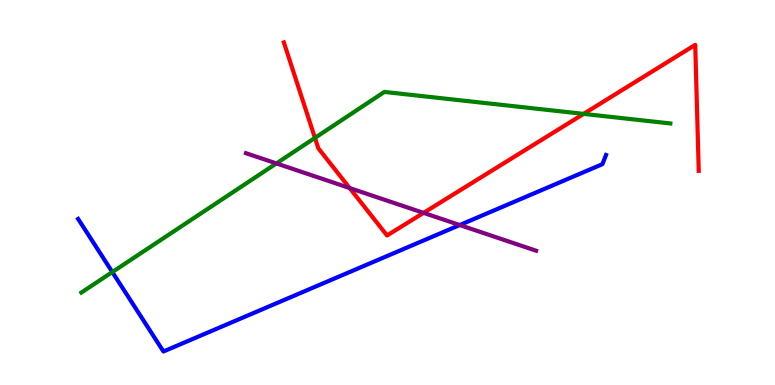[{'lines': ['blue', 'red'], 'intersections': []}, {'lines': ['green', 'red'], 'intersections': [{'x': 4.06, 'y': 6.42}, {'x': 7.53, 'y': 7.04}]}, {'lines': ['purple', 'red'], 'intersections': [{'x': 4.51, 'y': 5.12}, {'x': 5.47, 'y': 4.47}]}, {'lines': ['blue', 'green'], 'intersections': [{'x': 1.45, 'y': 2.93}]}, {'lines': ['blue', 'purple'], 'intersections': [{'x': 5.93, 'y': 4.15}]}, {'lines': ['green', 'purple'], 'intersections': [{'x': 3.57, 'y': 5.76}]}]